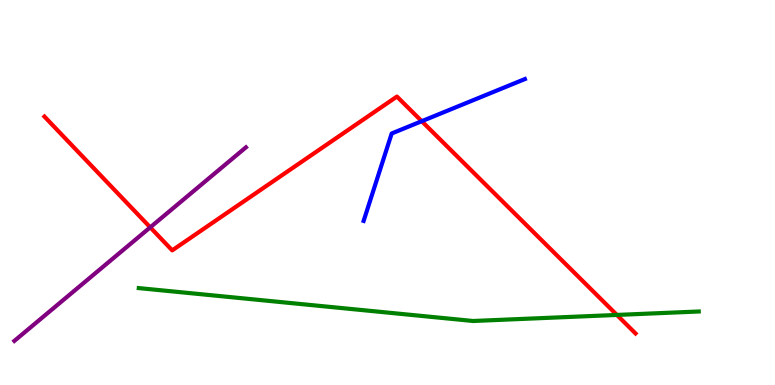[{'lines': ['blue', 'red'], 'intersections': [{'x': 5.44, 'y': 6.85}]}, {'lines': ['green', 'red'], 'intersections': [{'x': 7.96, 'y': 1.82}]}, {'lines': ['purple', 'red'], 'intersections': [{'x': 1.94, 'y': 4.1}]}, {'lines': ['blue', 'green'], 'intersections': []}, {'lines': ['blue', 'purple'], 'intersections': []}, {'lines': ['green', 'purple'], 'intersections': []}]